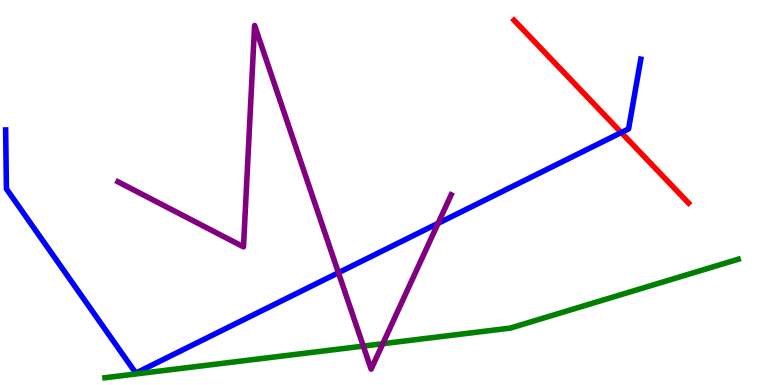[{'lines': ['blue', 'red'], 'intersections': [{'x': 8.02, 'y': 6.56}]}, {'lines': ['green', 'red'], 'intersections': []}, {'lines': ['purple', 'red'], 'intersections': []}, {'lines': ['blue', 'green'], 'intersections': []}, {'lines': ['blue', 'purple'], 'intersections': [{'x': 4.37, 'y': 2.92}, {'x': 5.65, 'y': 4.2}]}, {'lines': ['green', 'purple'], 'intersections': [{'x': 4.69, 'y': 1.01}, {'x': 4.94, 'y': 1.07}]}]